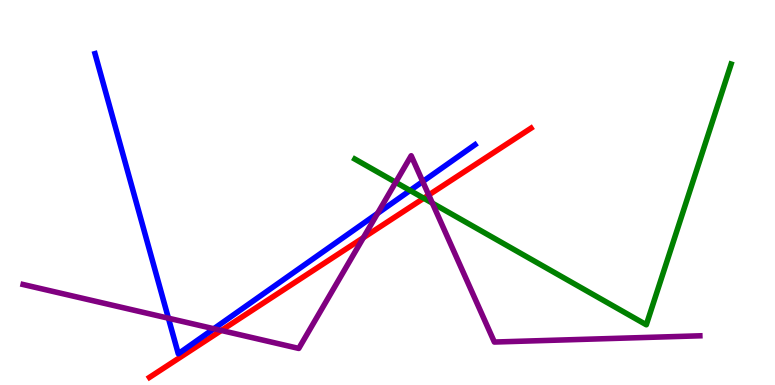[{'lines': ['blue', 'red'], 'intersections': []}, {'lines': ['green', 'red'], 'intersections': [{'x': 5.47, 'y': 4.85}]}, {'lines': ['purple', 'red'], 'intersections': [{'x': 2.86, 'y': 1.42}, {'x': 4.69, 'y': 3.83}, {'x': 5.53, 'y': 4.94}]}, {'lines': ['blue', 'green'], 'intersections': [{'x': 5.29, 'y': 5.05}]}, {'lines': ['blue', 'purple'], 'intersections': [{'x': 2.17, 'y': 1.74}, {'x': 2.76, 'y': 1.46}, {'x': 4.87, 'y': 4.46}, {'x': 5.45, 'y': 5.28}]}, {'lines': ['green', 'purple'], 'intersections': [{'x': 5.11, 'y': 5.27}, {'x': 5.58, 'y': 4.72}]}]